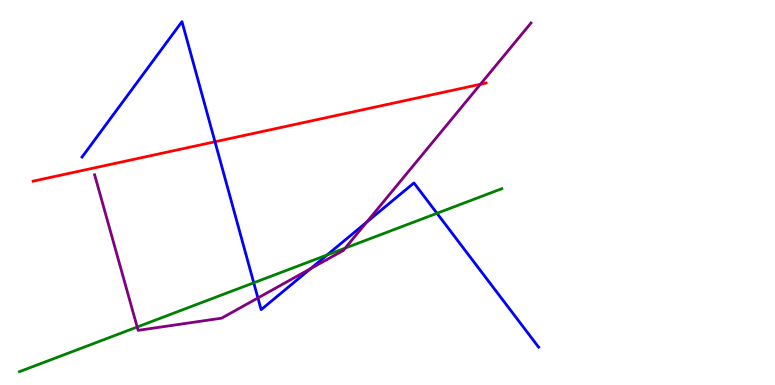[{'lines': ['blue', 'red'], 'intersections': [{'x': 2.77, 'y': 6.32}]}, {'lines': ['green', 'red'], 'intersections': []}, {'lines': ['purple', 'red'], 'intersections': [{'x': 6.2, 'y': 7.81}]}, {'lines': ['blue', 'green'], 'intersections': [{'x': 3.27, 'y': 2.65}, {'x': 4.22, 'y': 3.38}, {'x': 5.64, 'y': 4.46}]}, {'lines': ['blue', 'purple'], 'intersections': [{'x': 3.33, 'y': 2.26}, {'x': 4.01, 'y': 3.02}, {'x': 4.73, 'y': 4.23}]}, {'lines': ['green', 'purple'], 'intersections': [{'x': 1.77, 'y': 1.51}, {'x': 4.45, 'y': 3.56}]}]